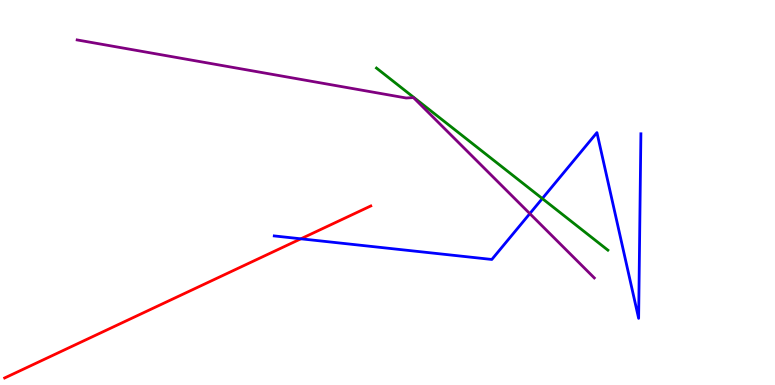[{'lines': ['blue', 'red'], 'intersections': [{'x': 3.88, 'y': 3.8}]}, {'lines': ['green', 'red'], 'intersections': []}, {'lines': ['purple', 'red'], 'intersections': []}, {'lines': ['blue', 'green'], 'intersections': [{'x': 7.0, 'y': 4.84}]}, {'lines': ['blue', 'purple'], 'intersections': [{'x': 6.84, 'y': 4.45}]}, {'lines': ['green', 'purple'], 'intersections': []}]